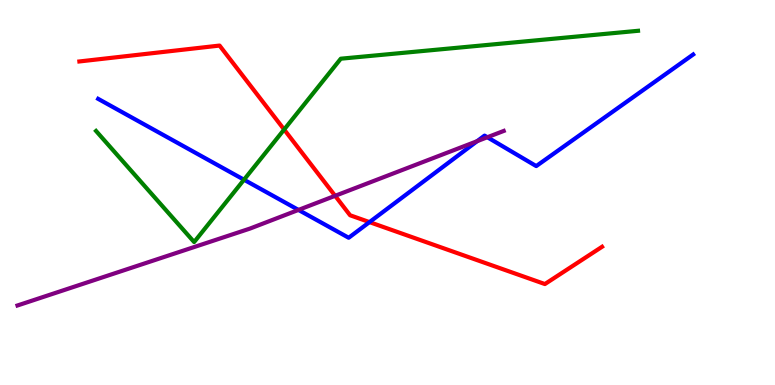[{'lines': ['blue', 'red'], 'intersections': [{'x': 4.77, 'y': 4.23}]}, {'lines': ['green', 'red'], 'intersections': [{'x': 3.67, 'y': 6.64}]}, {'lines': ['purple', 'red'], 'intersections': [{'x': 4.32, 'y': 4.91}]}, {'lines': ['blue', 'green'], 'intersections': [{'x': 3.15, 'y': 5.33}]}, {'lines': ['blue', 'purple'], 'intersections': [{'x': 3.85, 'y': 4.55}, {'x': 6.16, 'y': 6.33}, {'x': 6.29, 'y': 6.44}]}, {'lines': ['green', 'purple'], 'intersections': []}]